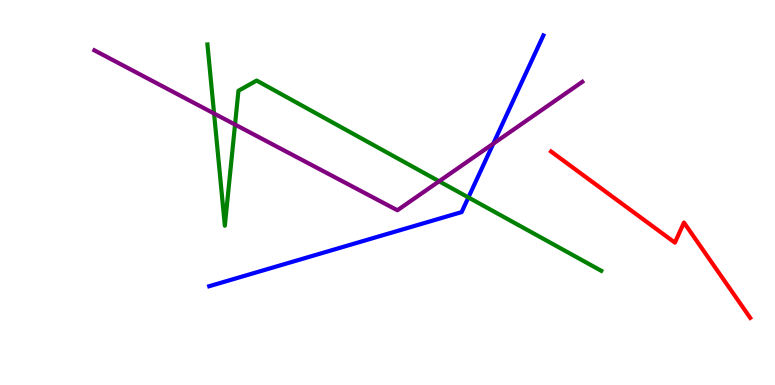[{'lines': ['blue', 'red'], 'intersections': []}, {'lines': ['green', 'red'], 'intersections': []}, {'lines': ['purple', 'red'], 'intersections': []}, {'lines': ['blue', 'green'], 'intersections': [{'x': 6.04, 'y': 4.87}]}, {'lines': ['blue', 'purple'], 'intersections': [{'x': 6.36, 'y': 6.27}]}, {'lines': ['green', 'purple'], 'intersections': [{'x': 2.76, 'y': 7.05}, {'x': 3.03, 'y': 6.76}, {'x': 5.67, 'y': 5.29}]}]